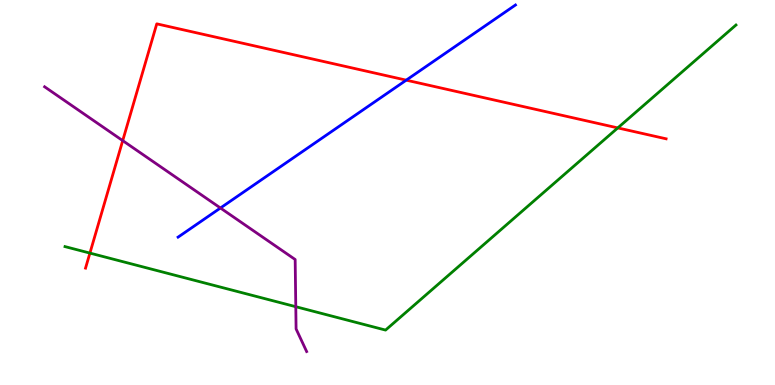[{'lines': ['blue', 'red'], 'intersections': [{'x': 5.24, 'y': 7.92}]}, {'lines': ['green', 'red'], 'intersections': [{'x': 1.16, 'y': 3.43}, {'x': 7.97, 'y': 6.68}]}, {'lines': ['purple', 'red'], 'intersections': [{'x': 1.58, 'y': 6.35}]}, {'lines': ['blue', 'green'], 'intersections': []}, {'lines': ['blue', 'purple'], 'intersections': [{'x': 2.84, 'y': 4.6}]}, {'lines': ['green', 'purple'], 'intersections': [{'x': 3.82, 'y': 2.03}]}]